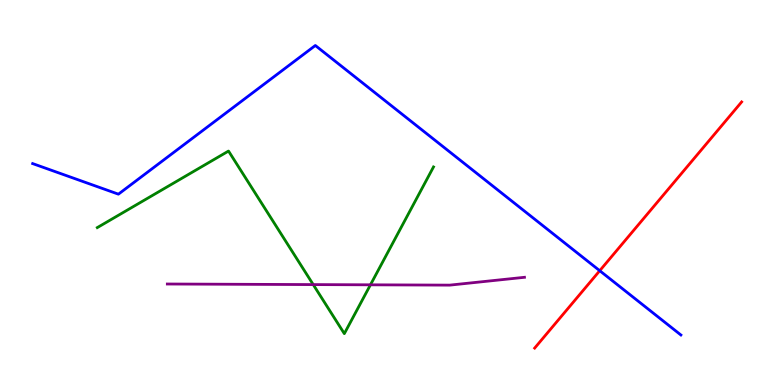[{'lines': ['blue', 'red'], 'intersections': [{'x': 7.74, 'y': 2.97}]}, {'lines': ['green', 'red'], 'intersections': []}, {'lines': ['purple', 'red'], 'intersections': []}, {'lines': ['blue', 'green'], 'intersections': []}, {'lines': ['blue', 'purple'], 'intersections': []}, {'lines': ['green', 'purple'], 'intersections': [{'x': 4.04, 'y': 2.61}, {'x': 4.78, 'y': 2.6}]}]